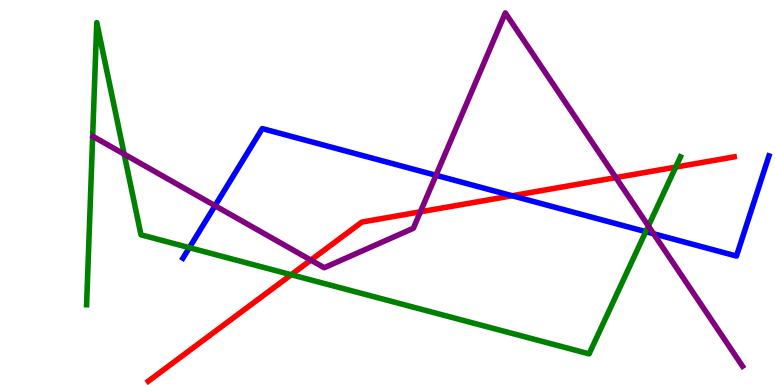[{'lines': ['blue', 'red'], 'intersections': [{'x': 6.61, 'y': 4.92}]}, {'lines': ['green', 'red'], 'intersections': [{'x': 3.76, 'y': 2.86}, {'x': 8.72, 'y': 5.66}]}, {'lines': ['purple', 'red'], 'intersections': [{'x': 4.01, 'y': 3.24}, {'x': 5.42, 'y': 4.5}, {'x': 7.95, 'y': 5.39}]}, {'lines': ['blue', 'green'], 'intersections': [{'x': 2.44, 'y': 3.57}, {'x': 8.33, 'y': 3.98}]}, {'lines': ['blue', 'purple'], 'intersections': [{'x': 2.77, 'y': 4.66}, {'x': 5.63, 'y': 5.45}, {'x': 8.43, 'y': 3.93}]}, {'lines': ['green', 'purple'], 'intersections': [{'x': 1.6, 'y': 6.0}, {'x': 8.37, 'y': 4.13}]}]